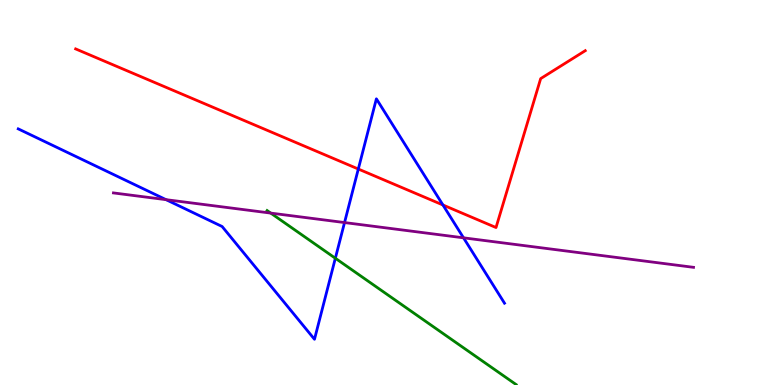[{'lines': ['blue', 'red'], 'intersections': [{'x': 4.62, 'y': 5.61}, {'x': 5.72, 'y': 4.68}]}, {'lines': ['green', 'red'], 'intersections': []}, {'lines': ['purple', 'red'], 'intersections': []}, {'lines': ['blue', 'green'], 'intersections': [{'x': 4.33, 'y': 3.29}]}, {'lines': ['blue', 'purple'], 'intersections': [{'x': 2.14, 'y': 4.81}, {'x': 4.45, 'y': 4.22}, {'x': 5.98, 'y': 3.82}]}, {'lines': ['green', 'purple'], 'intersections': [{'x': 3.49, 'y': 4.47}]}]